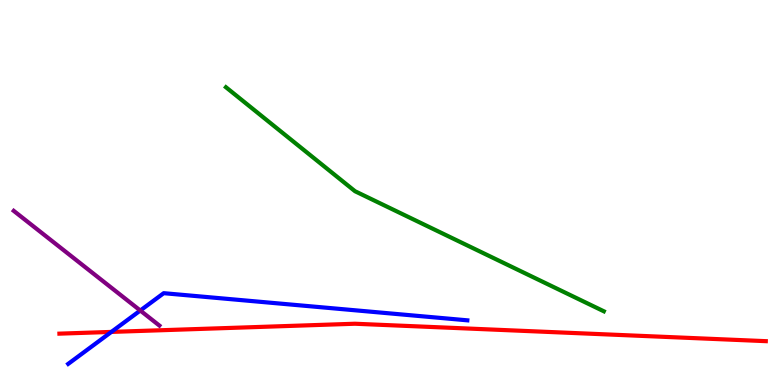[{'lines': ['blue', 'red'], 'intersections': [{'x': 1.44, 'y': 1.38}]}, {'lines': ['green', 'red'], 'intersections': []}, {'lines': ['purple', 'red'], 'intersections': []}, {'lines': ['blue', 'green'], 'intersections': []}, {'lines': ['blue', 'purple'], 'intersections': [{'x': 1.81, 'y': 1.93}]}, {'lines': ['green', 'purple'], 'intersections': []}]